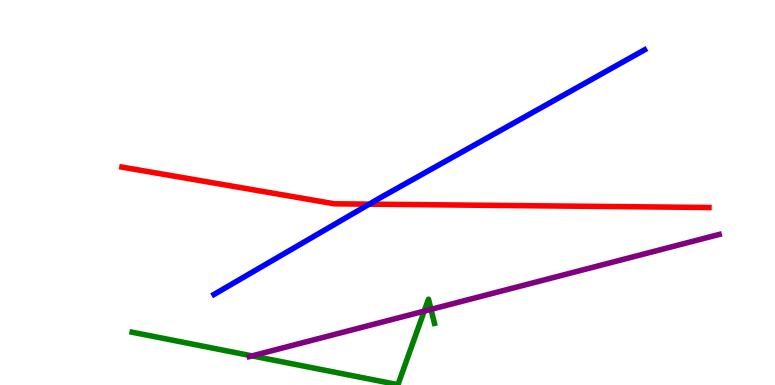[{'lines': ['blue', 'red'], 'intersections': [{'x': 4.76, 'y': 4.7}]}, {'lines': ['green', 'red'], 'intersections': []}, {'lines': ['purple', 'red'], 'intersections': []}, {'lines': ['blue', 'green'], 'intersections': []}, {'lines': ['blue', 'purple'], 'intersections': []}, {'lines': ['green', 'purple'], 'intersections': [{'x': 3.25, 'y': 0.756}, {'x': 5.47, 'y': 1.92}, {'x': 5.56, 'y': 1.96}]}]